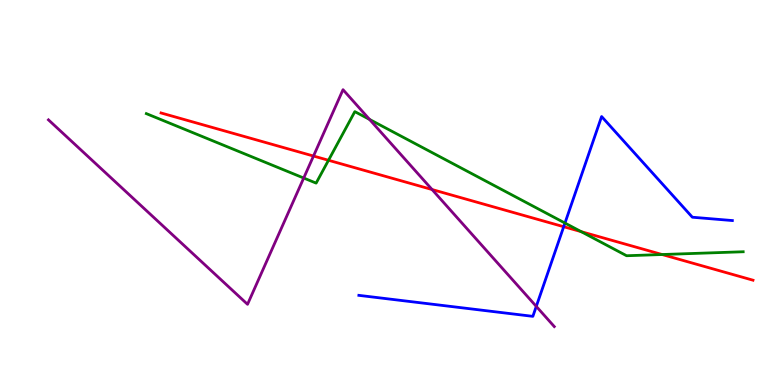[{'lines': ['blue', 'red'], 'intersections': [{'x': 7.27, 'y': 4.11}]}, {'lines': ['green', 'red'], 'intersections': [{'x': 4.24, 'y': 5.84}, {'x': 7.5, 'y': 3.98}, {'x': 8.54, 'y': 3.39}]}, {'lines': ['purple', 'red'], 'intersections': [{'x': 4.05, 'y': 5.95}, {'x': 5.58, 'y': 5.08}]}, {'lines': ['blue', 'green'], 'intersections': [{'x': 7.29, 'y': 4.21}]}, {'lines': ['blue', 'purple'], 'intersections': [{'x': 6.92, 'y': 2.04}]}, {'lines': ['green', 'purple'], 'intersections': [{'x': 3.92, 'y': 5.38}, {'x': 4.77, 'y': 6.9}]}]